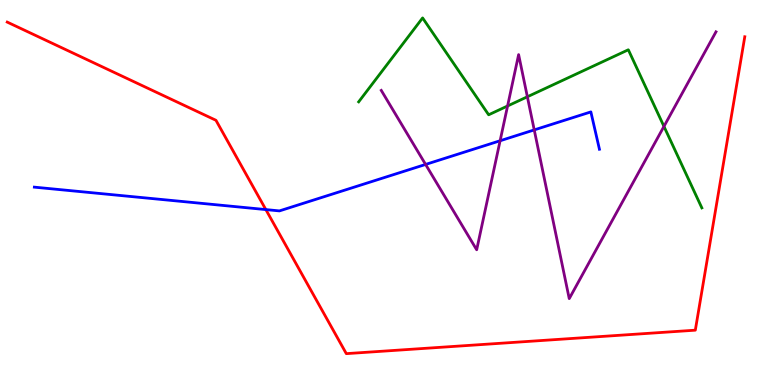[{'lines': ['blue', 'red'], 'intersections': [{'x': 3.43, 'y': 4.56}]}, {'lines': ['green', 'red'], 'intersections': []}, {'lines': ['purple', 'red'], 'intersections': []}, {'lines': ['blue', 'green'], 'intersections': []}, {'lines': ['blue', 'purple'], 'intersections': [{'x': 5.49, 'y': 5.73}, {'x': 6.45, 'y': 6.34}, {'x': 6.89, 'y': 6.63}]}, {'lines': ['green', 'purple'], 'intersections': [{'x': 6.55, 'y': 7.25}, {'x': 6.8, 'y': 7.49}, {'x': 8.57, 'y': 6.72}]}]